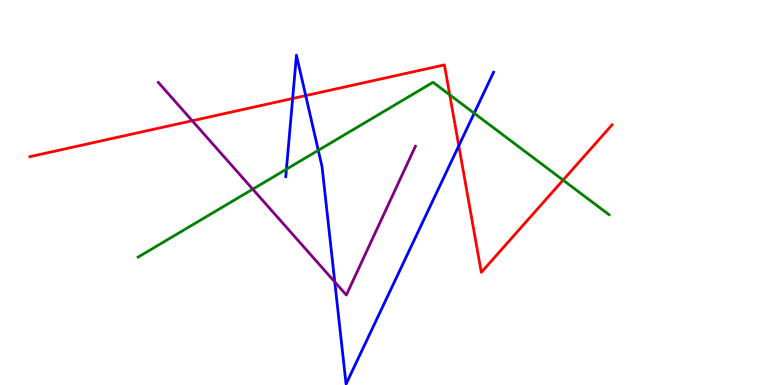[{'lines': ['blue', 'red'], 'intersections': [{'x': 3.78, 'y': 7.44}, {'x': 3.94, 'y': 7.52}, {'x': 5.92, 'y': 6.21}]}, {'lines': ['green', 'red'], 'intersections': [{'x': 5.8, 'y': 7.54}, {'x': 7.27, 'y': 5.32}]}, {'lines': ['purple', 'red'], 'intersections': [{'x': 2.48, 'y': 6.86}]}, {'lines': ['blue', 'green'], 'intersections': [{'x': 3.7, 'y': 5.6}, {'x': 4.11, 'y': 6.1}, {'x': 6.12, 'y': 7.06}]}, {'lines': ['blue', 'purple'], 'intersections': [{'x': 4.32, 'y': 2.68}]}, {'lines': ['green', 'purple'], 'intersections': [{'x': 3.26, 'y': 5.09}]}]